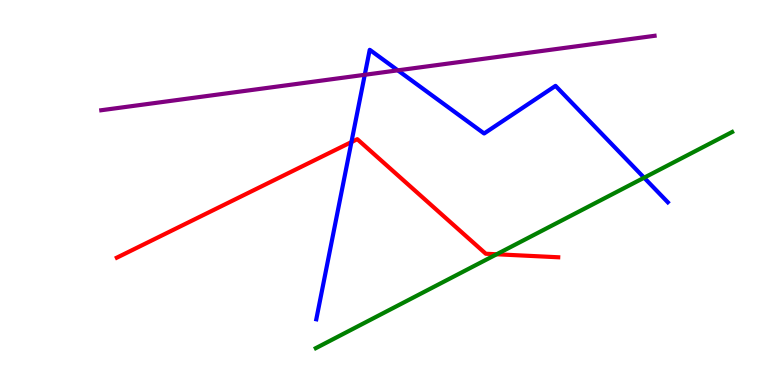[{'lines': ['blue', 'red'], 'intersections': [{'x': 4.53, 'y': 6.31}]}, {'lines': ['green', 'red'], 'intersections': [{'x': 6.41, 'y': 3.4}]}, {'lines': ['purple', 'red'], 'intersections': []}, {'lines': ['blue', 'green'], 'intersections': [{'x': 8.31, 'y': 5.38}]}, {'lines': ['blue', 'purple'], 'intersections': [{'x': 4.71, 'y': 8.06}, {'x': 5.13, 'y': 8.17}]}, {'lines': ['green', 'purple'], 'intersections': []}]